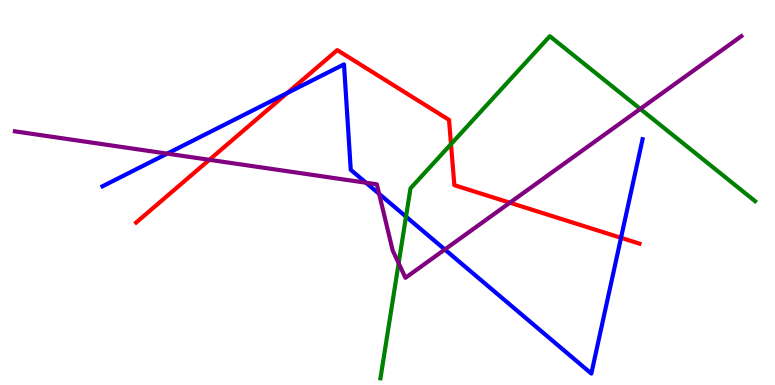[{'lines': ['blue', 'red'], 'intersections': [{'x': 3.71, 'y': 7.58}, {'x': 8.01, 'y': 3.82}]}, {'lines': ['green', 'red'], 'intersections': [{'x': 5.82, 'y': 6.26}]}, {'lines': ['purple', 'red'], 'intersections': [{'x': 2.7, 'y': 5.85}, {'x': 6.58, 'y': 4.73}]}, {'lines': ['blue', 'green'], 'intersections': [{'x': 5.24, 'y': 4.37}]}, {'lines': ['blue', 'purple'], 'intersections': [{'x': 2.16, 'y': 6.01}, {'x': 4.72, 'y': 5.25}, {'x': 4.89, 'y': 4.96}, {'x': 5.74, 'y': 3.52}]}, {'lines': ['green', 'purple'], 'intersections': [{'x': 5.14, 'y': 3.16}, {'x': 8.26, 'y': 7.17}]}]